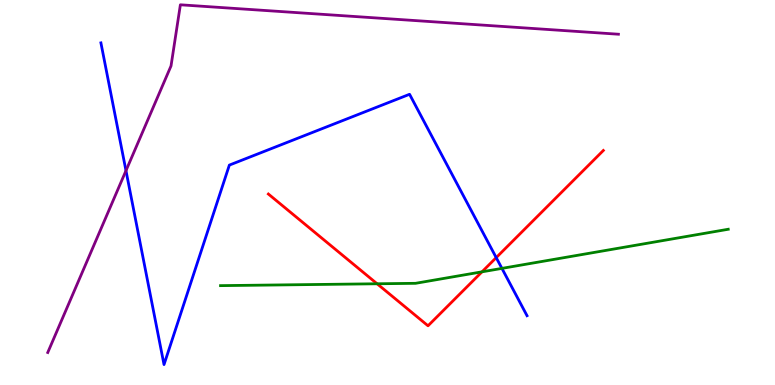[{'lines': ['blue', 'red'], 'intersections': [{'x': 6.4, 'y': 3.31}]}, {'lines': ['green', 'red'], 'intersections': [{'x': 4.87, 'y': 2.63}, {'x': 6.22, 'y': 2.94}]}, {'lines': ['purple', 'red'], 'intersections': []}, {'lines': ['blue', 'green'], 'intersections': [{'x': 6.48, 'y': 3.03}]}, {'lines': ['blue', 'purple'], 'intersections': [{'x': 1.63, 'y': 5.57}]}, {'lines': ['green', 'purple'], 'intersections': []}]